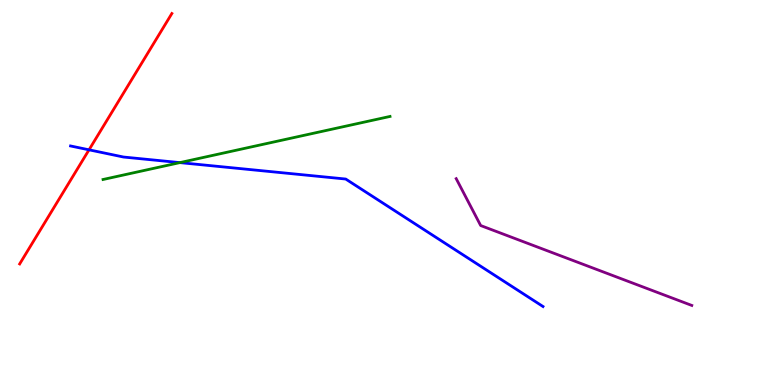[{'lines': ['blue', 'red'], 'intersections': [{'x': 1.15, 'y': 6.11}]}, {'lines': ['green', 'red'], 'intersections': []}, {'lines': ['purple', 'red'], 'intersections': []}, {'lines': ['blue', 'green'], 'intersections': [{'x': 2.32, 'y': 5.78}]}, {'lines': ['blue', 'purple'], 'intersections': []}, {'lines': ['green', 'purple'], 'intersections': []}]